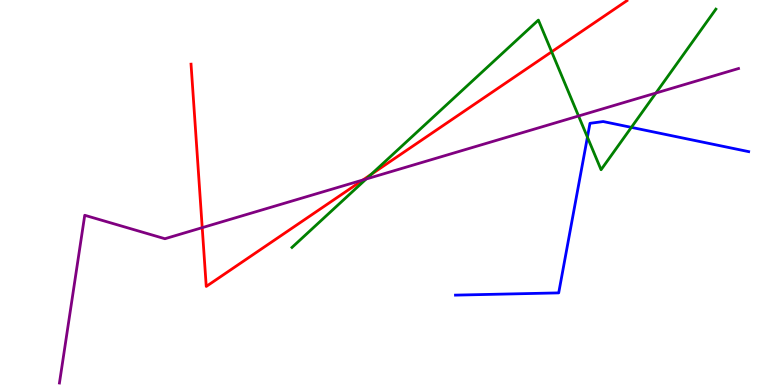[{'lines': ['blue', 'red'], 'intersections': []}, {'lines': ['green', 'red'], 'intersections': [{'x': 4.79, 'y': 5.47}, {'x': 7.12, 'y': 8.65}]}, {'lines': ['purple', 'red'], 'intersections': [{'x': 2.61, 'y': 4.09}, {'x': 4.68, 'y': 5.33}]}, {'lines': ['blue', 'green'], 'intersections': [{'x': 7.58, 'y': 6.44}, {'x': 8.15, 'y': 6.69}]}, {'lines': ['blue', 'purple'], 'intersections': []}, {'lines': ['green', 'purple'], 'intersections': [{'x': 4.72, 'y': 5.35}, {'x': 7.47, 'y': 6.99}, {'x': 8.46, 'y': 7.58}]}]